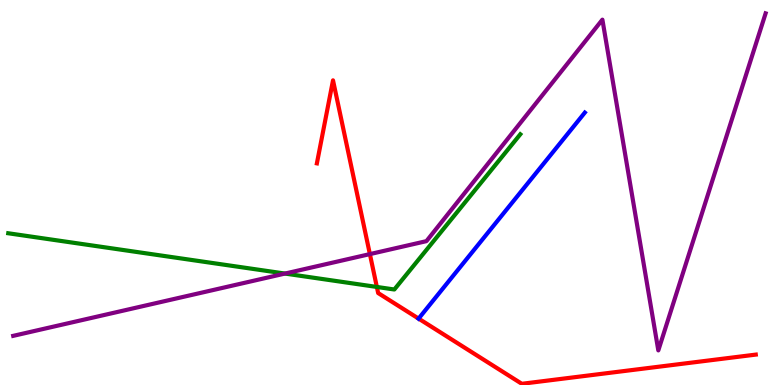[{'lines': ['blue', 'red'], 'intersections': [{'x': 5.4, 'y': 1.72}]}, {'lines': ['green', 'red'], 'intersections': [{'x': 4.86, 'y': 2.55}]}, {'lines': ['purple', 'red'], 'intersections': [{'x': 4.77, 'y': 3.4}]}, {'lines': ['blue', 'green'], 'intersections': []}, {'lines': ['blue', 'purple'], 'intersections': []}, {'lines': ['green', 'purple'], 'intersections': [{'x': 3.68, 'y': 2.89}]}]